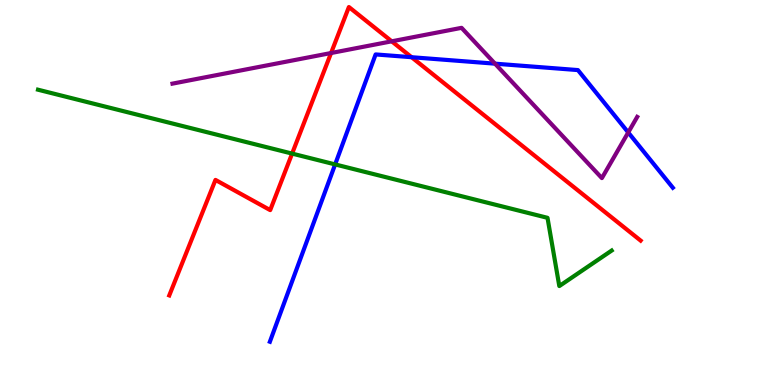[{'lines': ['blue', 'red'], 'intersections': [{'x': 5.31, 'y': 8.51}]}, {'lines': ['green', 'red'], 'intersections': [{'x': 3.77, 'y': 6.01}]}, {'lines': ['purple', 'red'], 'intersections': [{'x': 4.27, 'y': 8.62}, {'x': 5.05, 'y': 8.93}]}, {'lines': ['blue', 'green'], 'intersections': [{'x': 4.32, 'y': 5.73}]}, {'lines': ['blue', 'purple'], 'intersections': [{'x': 6.39, 'y': 8.35}, {'x': 8.11, 'y': 6.56}]}, {'lines': ['green', 'purple'], 'intersections': []}]